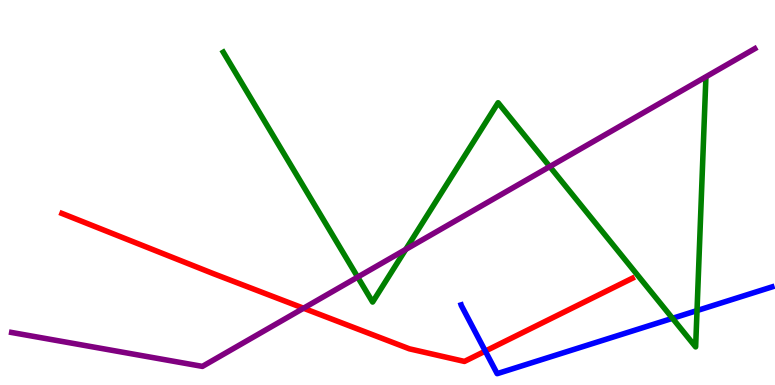[{'lines': ['blue', 'red'], 'intersections': [{'x': 6.26, 'y': 0.881}]}, {'lines': ['green', 'red'], 'intersections': []}, {'lines': ['purple', 'red'], 'intersections': [{'x': 3.92, 'y': 1.99}]}, {'lines': ['blue', 'green'], 'intersections': [{'x': 8.68, 'y': 1.73}, {'x': 8.99, 'y': 1.93}]}, {'lines': ['blue', 'purple'], 'intersections': []}, {'lines': ['green', 'purple'], 'intersections': [{'x': 4.62, 'y': 2.8}, {'x': 5.24, 'y': 3.52}, {'x': 7.09, 'y': 5.67}]}]